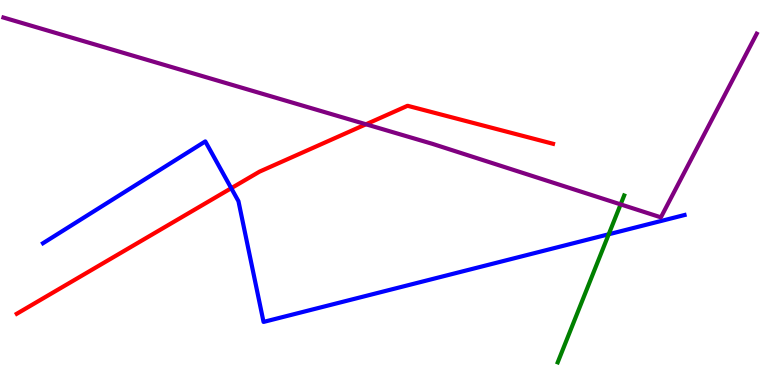[{'lines': ['blue', 'red'], 'intersections': [{'x': 2.98, 'y': 5.11}]}, {'lines': ['green', 'red'], 'intersections': []}, {'lines': ['purple', 'red'], 'intersections': [{'x': 4.72, 'y': 6.77}]}, {'lines': ['blue', 'green'], 'intersections': [{'x': 7.85, 'y': 3.92}]}, {'lines': ['blue', 'purple'], 'intersections': []}, {'lines': ['green', 'purple'], 'intersections': [{'x': 8.01, 'y': 4.69}]}]